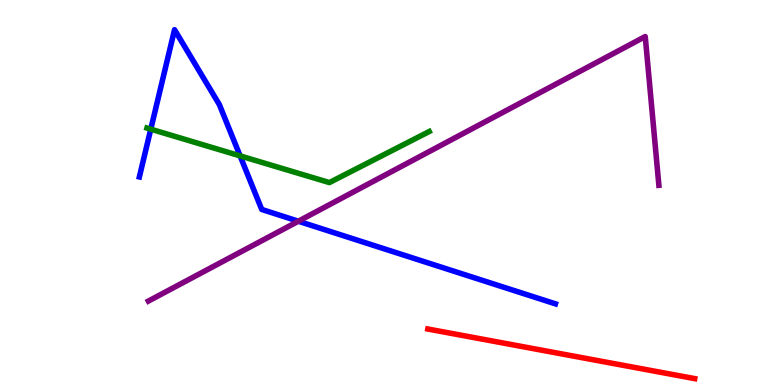[{'lines': ['blue', 'red'], 'intersections': []}, {'lines': ['green', 'red'], 'intersections': []}, {'lines': ['purple', 'red'], 'intersections': []}, {'lines': ['blue', 'green'], 'intersections': [{'x': 1.95, 'y': 6.64}, {'x': 3.1, 'y': 5.95}]}, {'lines': ['blue', 'purple'], 'intersections': [{'x': 3.85, 'y': 4.25}]}, {'lines': ['green', 'purple'], 'intersections': []}]